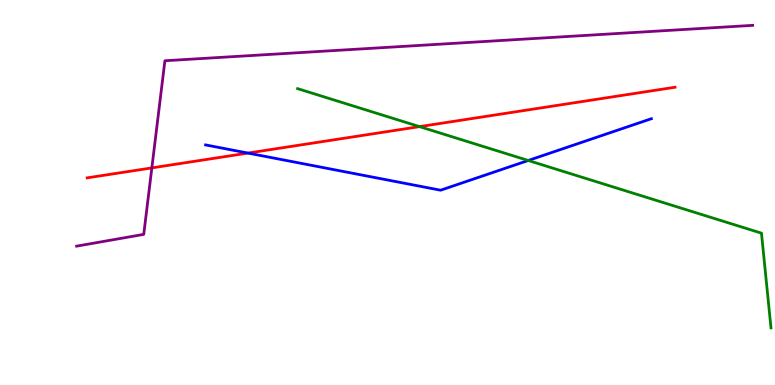[{'lines': ['blue', 'red'], 'intersections': [{'x': 3.2, 'y': 6.02}]}, {'lines': ['green', 'red'], 'intersections': [{'x': 5.41, 'y': 6.71}]}, {'lines': ['purple', 'red'], 'intersections': [{'x': 1.96, 'y': 5.64}]}, {'lines': ['blue', 'green'], 'intersections': [{'x': 6.82, 'y': 5.83}]}, {'lines': ['blue', 'purple'], 'intersections': []}, {'lines': ['green', 'purple'], 'intersections': []}]